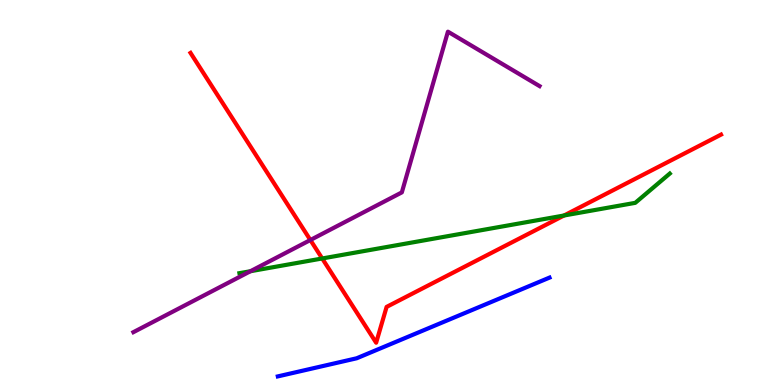[{'lines': ['blue', 'red'], 'intersections': []}, {'lines': ['green', 'red'], 'intersections': [{'x': 4.16, 'y': 3.29}, {'x': 7.28, 'y': 4.4}]}, {'lines': ['purple', 'red'], 'intersections': [{'x': 4.0, 'y': 3.77}]}, {'lines': ['blue', 'green'], 'intersections': []}, {'lines': ['blue', 'purple'], 'intersections': []}, {'lines': ['green', 'purple'], 'intersections': [{'x': 3.23, 'y': 2.96}]}]